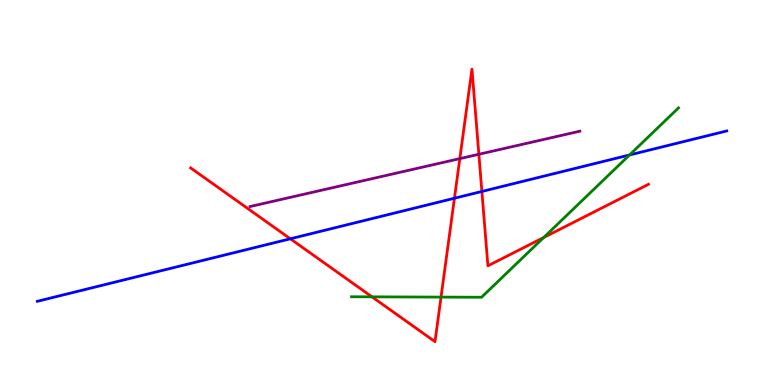[{'lines': ['blue', 'red'], 'intersections': [{'x': 3.75, 'y': 3.8}, {'x': 5.86, 'y': 4.85}, {'x': 6.22, 'y': 5.03}]}, {'lines': ['green', 'red'], 'intersections': [{'x': 4.8, 'y': 2.29}, {'x': 5.69, 'y': 2.28}, {'x': 7.02, 'y': 3.83}]}, {'lines': ['purple', 'red'], 'intersections': [{'x': 5.93, 'y': 5.88}, {'x': 6.18, 'y': 5.99}]}, {'lines': ['blue', 'green'], 'intersections': [{'x': 8.12, 'y': 5.97}]}, {'lines': ['blue', 'purple'], 'intersections': []}, {'lines': ['green', 'purple'], 'intersections': []}]